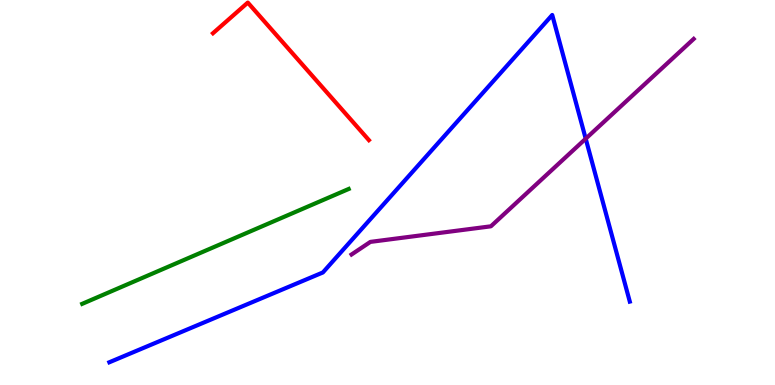[{'lines': ['blue', 'red'], 'intersections': []}, {'lines': ['green', 'red'], 'intersections': []}, {'lines': ['purple', 'red'], 'intersections': []}, {'lines': ['blue', 'green'], 'intersections': []}, {'lines': ['blue', 'purple'], 'intersections': [{'x': 7.56, 'y': 6.4}]}, {'lines': ['green', 'purple'], 'intersections': []}]